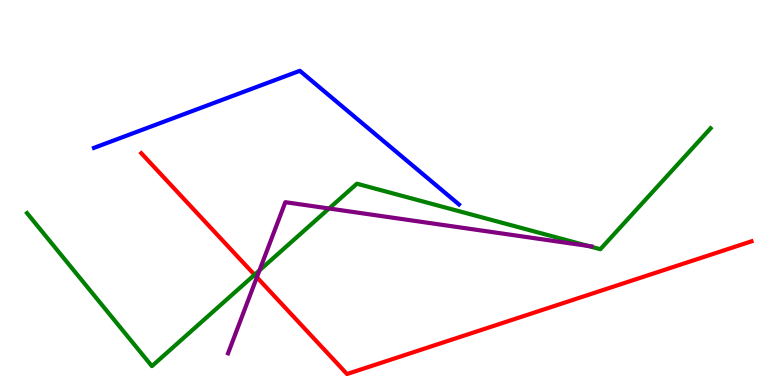[{'lines': ['blue', 'red'], 'intersections': []}, {'lines': ['green', 'red'], 'intersections': [{'x': 3.28, 'y': 2.86}]}, {'lines': ['purple', 'red'], 'intersections': [{'x': 3.31, 'y': 2.8}]}, {'lines': ['blue', 'green'], 'intersections': []}, {'lines': ['blue', 'purple'], 'intersections': []}, {'lines': ['green', 'purple'], 'intersections': [{'x': 3.35, 'y': 2.98}, {'x': 4.25, 'y': 4.58}, {'x': 7.59, 'y': 3.61}]}]